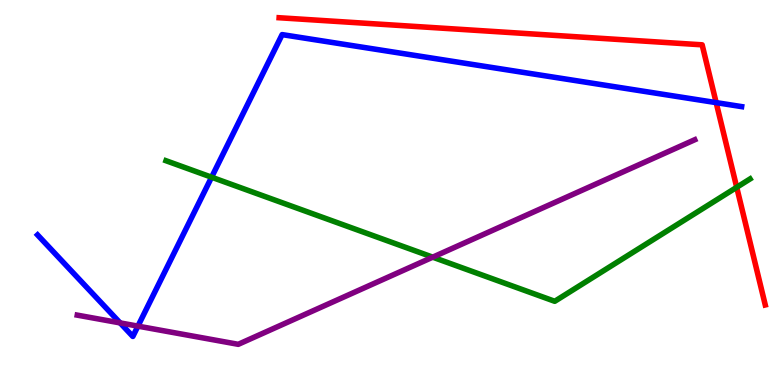[{'lines': ['blue', 'red'], 'intersections': [{'x': 9.24, 'y': 7.33}]}, {'lines': ['green', 'red'], 'intersections': [{'x': 9.51, 'y': 5.14}]}, {'lines': ['purple', 'red'], 'intersections': []}, {'lines': ['blue', 'green'], 'intersections': [{'x': 2.73, 'y': 5.4}]}, {'lines': ['blue', 'purple'], 'intersections': [{'x': 1.55, 'y': 1.61}, {'x': 1.78, 'y': 1.53}]}, {'lines': ['green', 'purple'], 'intersections': [{'x': 5.58, 'y': 3.32}]}]